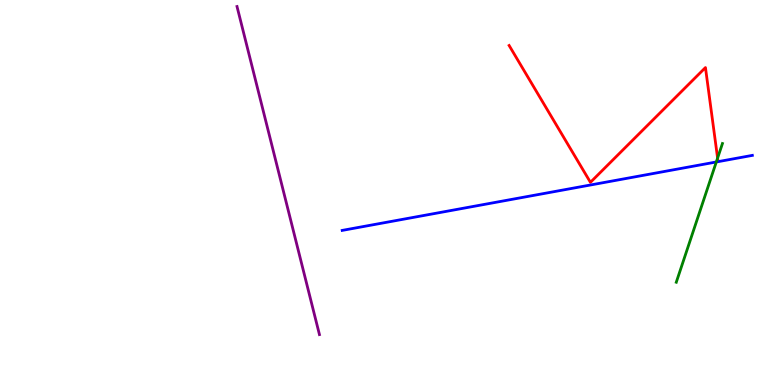[{'lines': ['blue', 'red'], 'intersections': []}, {'lines': ['green', 'red'], 'intersections': [{'x': 9.26, 'y': 5.89}]}, {'lines': ['purple', 'red'], 'intersections': []}, {'lines': ['blue', 'green'], 'intersections': [{'x': 9.24, 'y': 5.79}]}, {'lines': ['blue', 'purple'], 'intersections': []}, {'lines': ['green', 'purple'], 'intersections': []}]